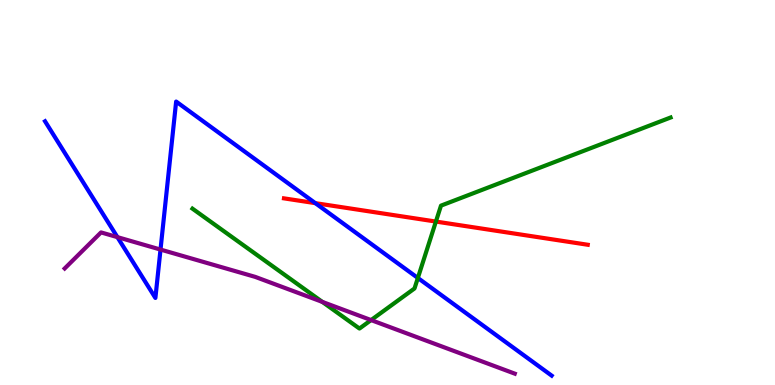[{'lines': ['blue', 'red'], 'intersections': [{'x': 4.07, 'y': 4.72}]}, {'lines': ['green', 'red'], 'intersections': [{'x': 5.62, 'y': 4.25}]}, {'lines': ['purple', 'red'], 'intersections': []}, {'lines': ['blue', 'green'], 'intersections': [{'x': 5.39, 'y': 2.78}]}, {'lines': ['blue', 'purple'], 'intersections': [{'x': 1.51, 'y': 3.84}, {'x': 2.07, 'y': 3.52}]}, {'lines': ['green', 'purple'], 'intersections': [{'x': 4.16, 'y': 2.16}, {'x': 4.79, 'y': 1.69}]}]